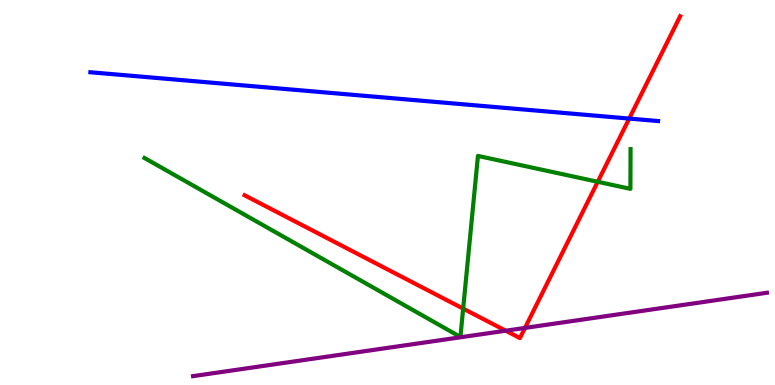[{'lines': ['blue', 'red'], 'intersections': [{'x': 8.12, 'y': 6.92}]}, {'lines': ['green', 'red'], 'intersections': [{'x': 5.98, 'y': 1.98}, {'x': 7.71, 'y': 5.28}]}, {'lines': ['purple', 'red'], 'intersections': [{'x': 6.53, 'y': 1.41}, {'x': 6.77, 'y': 1.48}]}, {'lines': ['blue', 'green'], 'intersections': []}, {'lines': ['blue', 'purple'], 'intersections': []}, {'lines': ['green', 'purple'], 'intersections': []}]